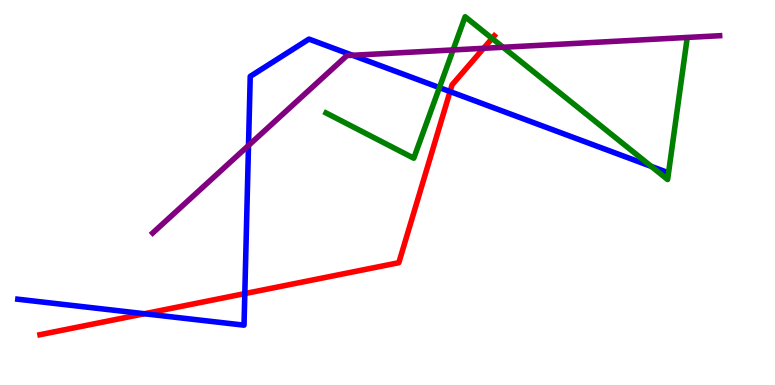[{'lines': ['blue', 'red'], 'intersections': [{'x': 1.86, 'y': 1.85}, {'x': 3.16, 'y': 2.37}, {'x': 5.81, 'y': 7.62}]}, {'lines': ['green', 'red'], 'intersections': [{'x': 6.35, 'y': 9.0}]}, {'lines': ['purple', 'red'], 'intersections': [{'x': 6.24, 'y': 8.75}]}, {'lines': ['blue', 'green'], 'intersections': [{'x': 5.67, 'y': 7.72}, {'x': 8.4, 'y': 5.68}]}, {'lines': ['blue', 'purple'], 'intersections': [{'x': 3.21, 'y': 6.22}, {'x': 4.55, 'y': 8.56}]}, {'lines': ['green', 'purple'], 'intersections': [{'x': 5.85, 'y': 8.7}, {'x': 6.49, 'y': 8.77}]}]